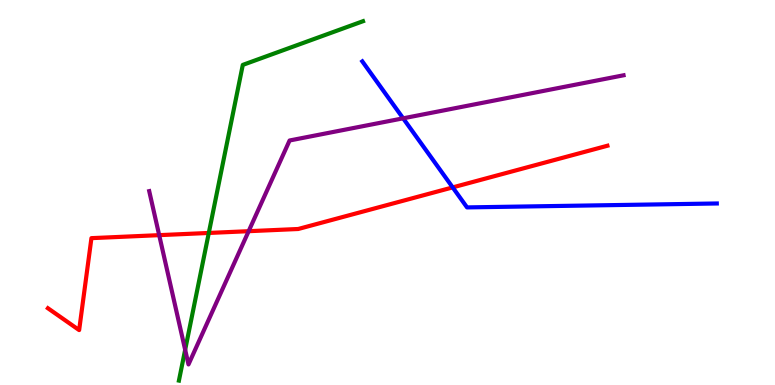[{'lines': ['blue', 'red'], 'intersections': [{'x': 5.84, 'y': 5.13}]}, {'lines': ['green', 'red'], 'intersections': [{'x': 2.69, 'y': 3.95}]}, {'lines': ['purple', 'red'], 'intersections': [{'x': 2.05, 'y': 3.89}, {'x': 3.21, 'y': 4.0}]}, {'lines': ['blue', 'green'], 'intersections': []}, {'lines': ['blue', 'purple'], 'intersections': [{'x': 5.2, 'y': 6.93}]}, {'lines': ['green', 'purple'], 'intersections': [{'x': 2.39, 'y': 0.915}]}]